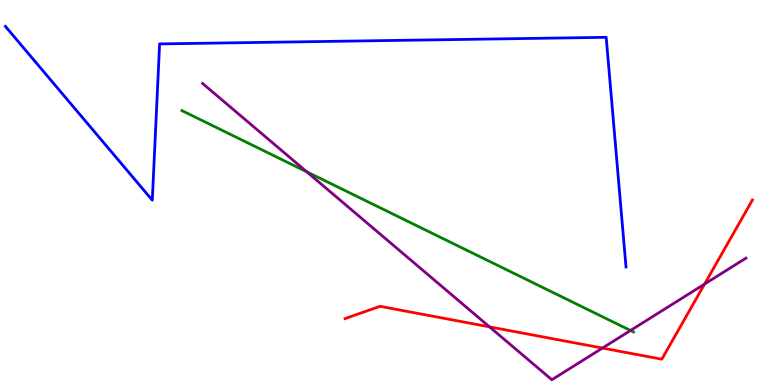[{'lines': ['blue', 'red'], 'intersections': []}, {'lines': ['green', 'red'], 'intersections': []}, {'lines': ['purple', 'red'], 'intersections': [{'x': 6.32, 'y': 1.51}, {'x': 7.77, 'y': 0.959}, {'x': 9.09, 'y': 2.62}]}, {'lines': ['blue', 'green'], 'intersections': []}, {'lines': ['blue', 'purple'], 'intersections': []}, {'lines': ['green', 'purple'], 'intersections': [{'x': 3.96, 'y': 5.54}, {'x': 8.14, 'y': 1.42}]}]